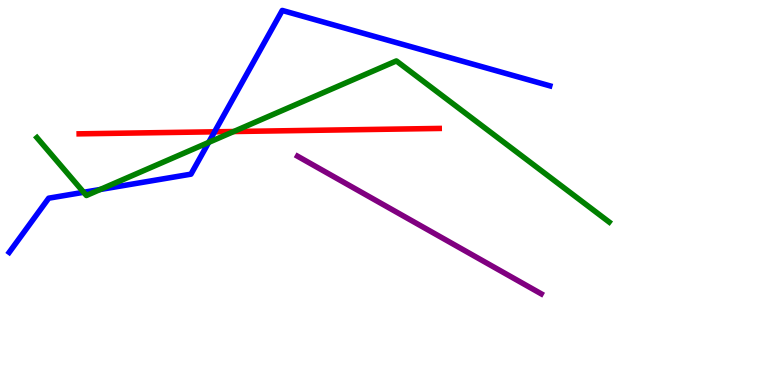[{'lines': ['blue', 'red'], 'intersections': [{'x': 2.77, 'y': 6.58}]}, {'lines': ['green', 'red'], 'intersections': [{'x': 3.02, 'y': 6.58}]}, {'lines': ['purple', 'red'], 'intersections': []}, {'lines': ['blue', 'green'], 'intersections': [{'x': 1.08, 'y': 5.01}, {'x': 1.29, 'y': 5.08}, {'x': 2.69, 'y': 6.3}]}, {'lines': ['blue', 'purple'], 'intersections': []}, {'lines': ['green', 'purple'], 'intersections': []}]